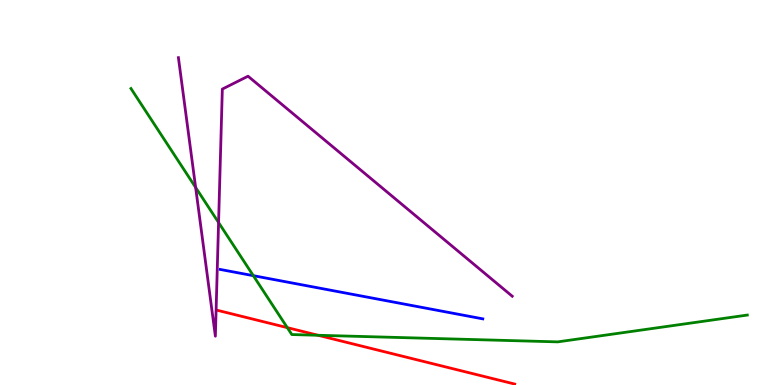[{'lines': ['blue', 'red'], 'intersections': []}, {'lines': ['green', 'red'], 'intersections': [{'x': 3.71, 'y': 1.49}, {'x': 4.1, 'y': 1.29}]}, {'lines': ['purple', 'red'], 'intersections': []}, {'lines': ['blue', 'green'], 'intersections': [{'x': 3.27, 'y': 2.84}]}, {'lines': ['blue', 'purple'], 'intersections': []}, {'lines': ['green', 'purple'], 'intersections': [{'x': 2.52, 'y': 5.13}, {'x': 2.82, 'y': 4.22}]}]